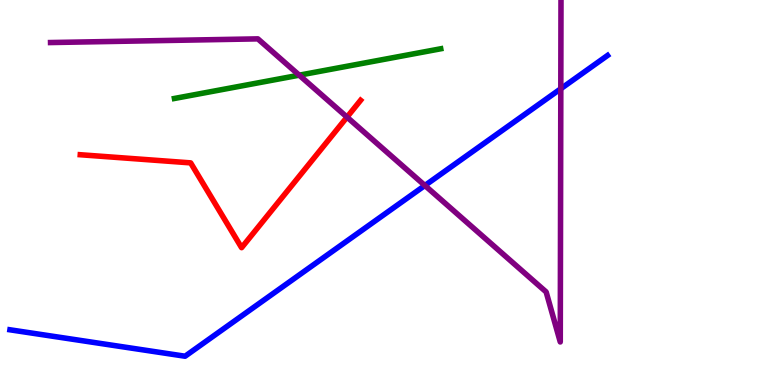[{'lines': ['blue', 'red'], 'intersections': []}, {'lines': ['green', 'red'], 'intersections': []}, {'lines': ['purple', 'red'], 'intersections': [{'x': 4.48, 'y': 6.96}]}, {'lines': ['blue', 'green'], 'intersections': []}, {'lines': ['blue', 'purple'], 'intersections': [{'x': 5.48, 'y': 5.18}, {'x': 7.24, 'y': 7.7}]}, {'lines': ['green', 'purple'], 'intersections': [{'x': 3.86, 'y': 8.05}]}]